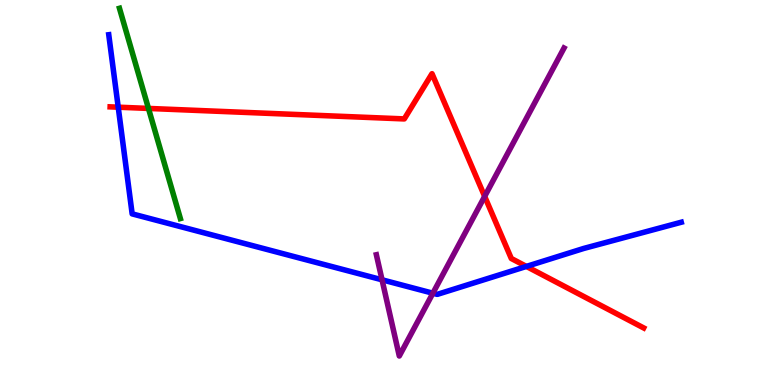[{'lines': ['blue', 'red'], 'intersections': [{'x': 1.53, 'y': 7.22}, {'x': 6.79, 'y': 3.08}]}, {'lines': ['green', 'red'], 'intersections': [{'x': 1.92, 'y': 7.18}]}, {'lines': ['purple', 'red'], 'intersections': [{'x': 6.25, 'y': 4.9}]}, {'lines': ['blue', 'green'], 'intersections': []}, {'lines': ['blue', 'purple'], 'intersections': [{'x': 4.93, 'y': 2.73}, {'x': 5.59, 'y': 2.38}]}, {'lines': ['green', 'purple'], 'intersections': []}]